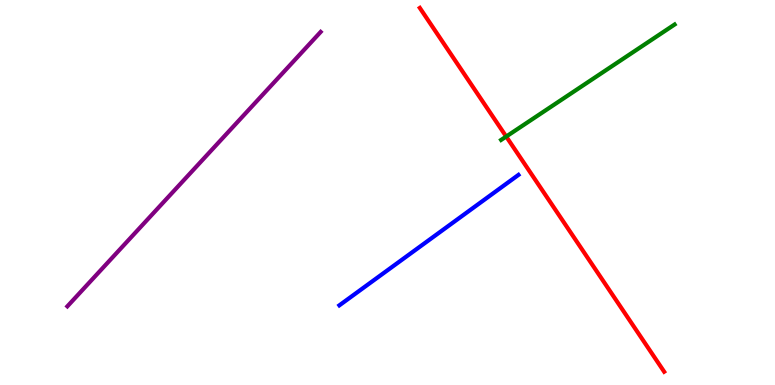[{'lines': ['blue', 'red'], 'intersections': []}, {'lines': ['green', 'red'], 'intersections': [{'x': 6.53, 'y': 6.45}]}, {'lines': ['purple', 'red'], 'intersections': []}, {'lines': ['blue', 'green'], 'intersections': []}, {'lines': ['blue', 'purple'], 'intersections': []}, {'lines': ['green', 'purple'], 'intersections': []}]